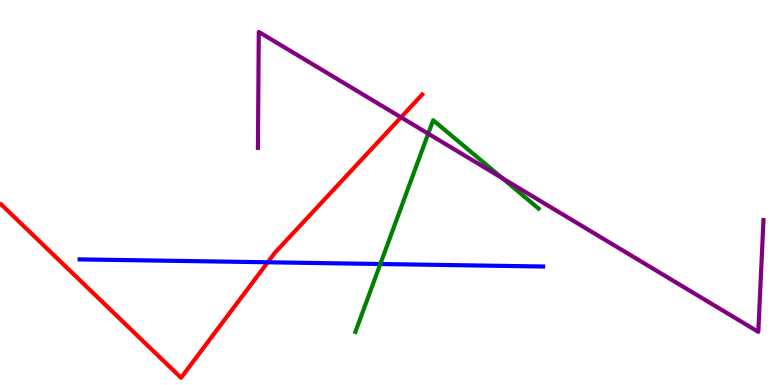[{'lines': ['blue', 'red'], 'intersections': [{'x': 3.45, 'y': 3.19}]}, {'lines': ['green', 'red'], 'intersections': []}, {'lines': ['purple', 'red'], 'intersections': [{'x': 5.17, 'y': 6.95}]}, {'lines': ['blue', 'green'], 'intersections': [{'x': 4.91, 'y': 3.14}]}, {'lines': ['blue', 'purple'], 'intersections': []}, {'lines': ['green', 'purple'], 'intersections': [{'x': 5.53, 'y': 6.53}, {'x': 6.48, 'y': 5.37}]}]